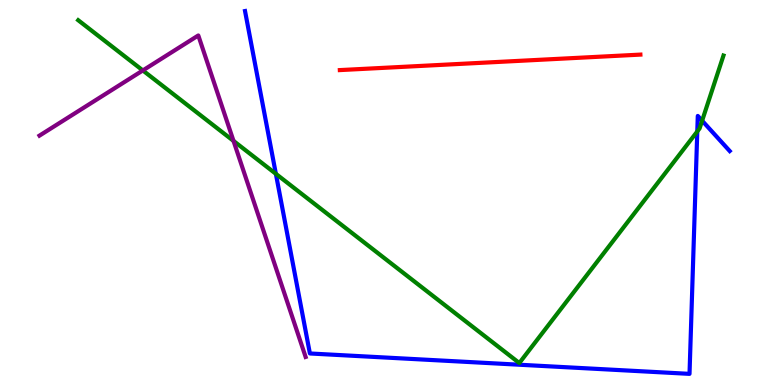[{'lines': ['blue', 'red'], 'intersections': []}, {'lines': ['green', 'red'], 'intersections': []}, {'lines': ['purple', 'red'], 'intersections': []}, {'lines': ['blue', 'green'], 'intersections': [{'x': 3.56, 'y': 5.48}, {'x': 9.0, 'y': 6.59}, {'x': 9.06, 'y': 6.86}]}, {'lines': ['blue', 'purple'], 'intersections': []}, {'lines': ['green', 'purple'], 'intersections': [{'x': 1.84, 'y': 8.17}, {'x': 3.01, 'y': 6.34}]}]